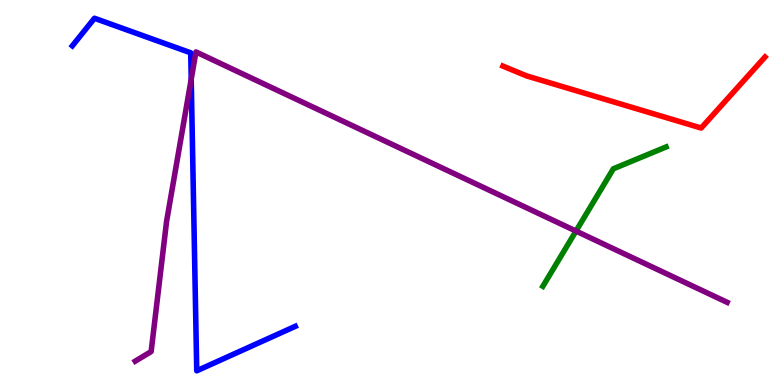[{'lines': ['blue', 'red'], 'intersections': []}, {'lines': ['green', 'red'], 'intersections': []}, {'lines': ['purple', 'red'], 'intersections': []}, {'lines': ['blue', 'green'], 'intersections': []}, {'lines': ['blue', 'purple'], 'intersections': [{'x': 2.47, 'y': 7.94}]}, {'lines': ['green', 'purple'], 'intersections': [{'x': 7.43, 'y': 4.0}]}]